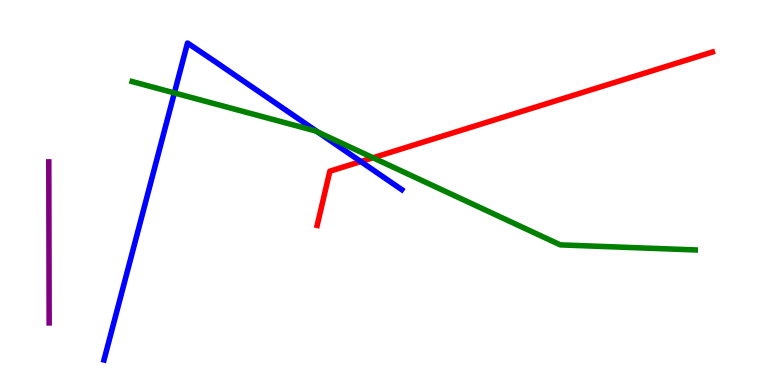[{'lines': ['blue', 'red'], 'intersections': [{'x': 4.66, 'y': 5.8}]}, {'lines': ['green', 'red'], 'intersections': [{'x': 4.81, 'y': 5.9}]}, {'lines': ['purple', 'red'], 'intersections': []}, {'lines': ['blue', 'green'], 'intersections': [{'x': 2.25, 'y': 7.59}, {'x': 4.1, 'y': 6.57}]}, {'lines': ['blue', 'purple'], 'intersections': []}, {'lines': ['green', 'purple'], 'intersections': []}]